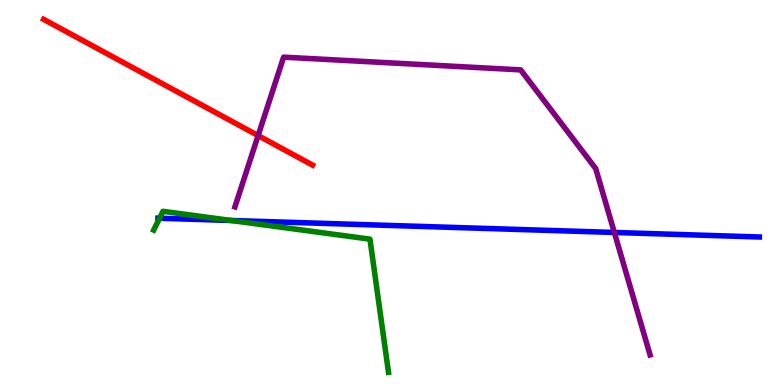[{'lines': ['blue', 'red'], 'intersections': []}, {'lines': ['green', 'red'], 'intersections': []}, {'lines': ['purple', 'red'], 'intersections': [{'x': 3.33, 'y': 6.48}]}, {'lines': ['blue', 'green'], 'intersections': [{'x': 2.06, 'y': 4.33}, {'x': 2.98, 'y': 4.27}]}, {'lines': ['blue', 'purple'], 'intersections': [{'x': 7.93, 'y': 3.96}]}, {'lines': ['green', 'purple'], 'intersections': []}]